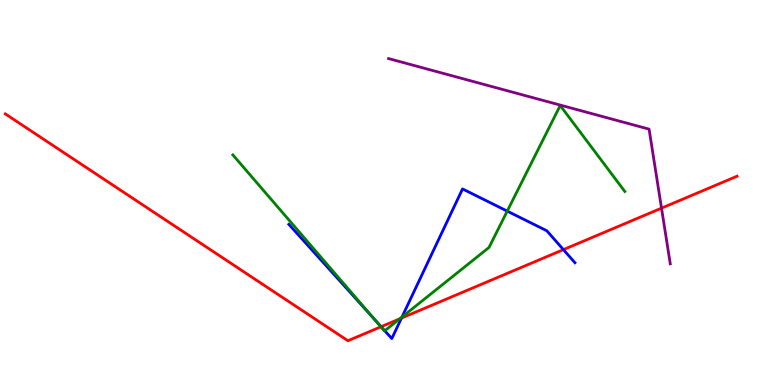[{'lines': ['blue', 'red'], 'intersections': [{'x': 4.92, 'y': 1.51}, {'x': 5.18, 'y': 1.74}, {'x': 7.27, 'y': 3.52}]}, {'lines': ['green', 'red'], 'intersections': [{'x': 4.91, 'y': 1.51}, {'x': 5.16, 'y': 1.72}]}, {'lines': ['purple', 'red'], 'intersections': [{'x': 8.54, 'y': 4.59}]}, {'lines': ['blue', 'green'], 'intersections': [{'x': 4.83, 'y': 1.71}, {'x': 4.96, 'y': 1.41}, {'x': 5.19, 'y': 1.77}, {'x': 6.54, 'y': 4.52}]}, {'lines': ['blue', 'purple'], 'intersections': []}, {'lines': ['green', 'purple'], 'intersections': []}]